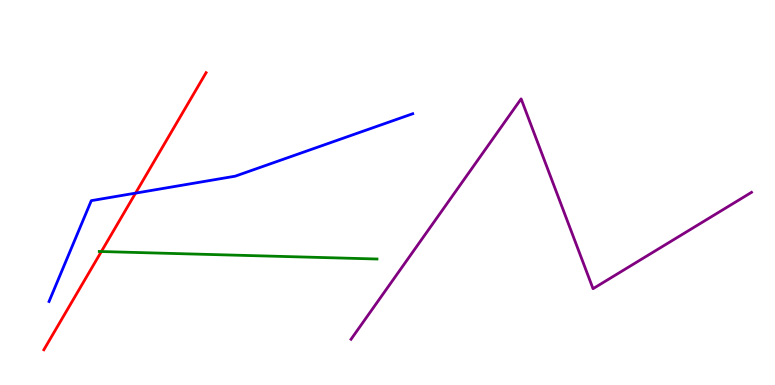[{'lines': ['blue', 'red'], 'intersections': [{'x': 1.75, 'y': 4.98}]}, {'lines': ['green', 'red'], 'intersections': [{'x': 1.31, 'y': 3.47}]}, {'lines': ['purple', 'red'], 'intersections': []}, {'lines': ['blue', 'green'], 'intersections': []}, {'lines': ['blue', 'purple'], 'intersections': []}, {'lines': ['green', 'purple'], 'intersections': []}]